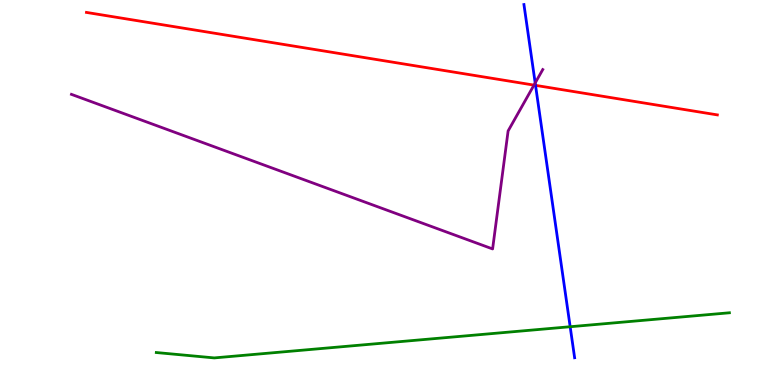[{'lines': ['blue', 'red'], 'intersections': [{'x': 6.91, 'y': 7.78}]}, {'lines': ['green', 'red'], 'intersections': []}, {'lines': ['purple', 'red'], 'intersections': [{'x': 6.89, 'y': 7.79}]}, {'lines': ['blue', 'green'], 'intersections': [{'x': 7.36, 'y': 1.51}]}, {'lines': ['blue', 'purple'], 'intersections': [{'x': 6.91, 'y': 7.85}]}, {'lines': ['green', 'purple'], 'intersections': []}]